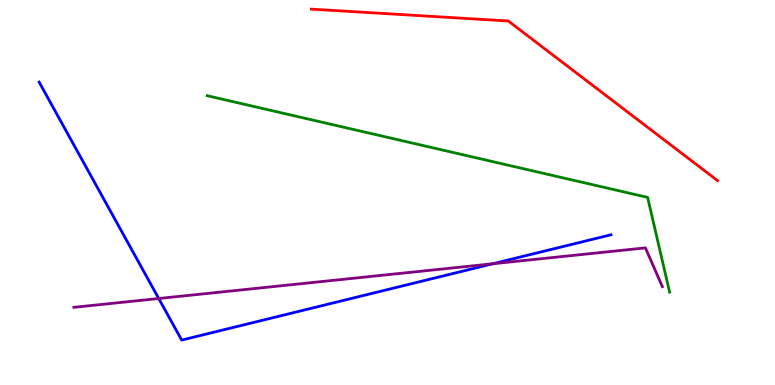[{'lines': ['blue', 'red'], 'intersections': []}, {'lines': ['green', 'red'], 'intersections': []}, {'lines': ['purple', 'red'], 'intersections': []}, {'lines': ['blue', 'green'], 'intersections': []}, {'lines': ['blue', 'purple'], 'intersections': [{'x': 2.05, 'y': 2.25}, {'x': 6.36, 'y': 3.15}]}, {'lines': ['green', 'purple'], 'intersections': []}]